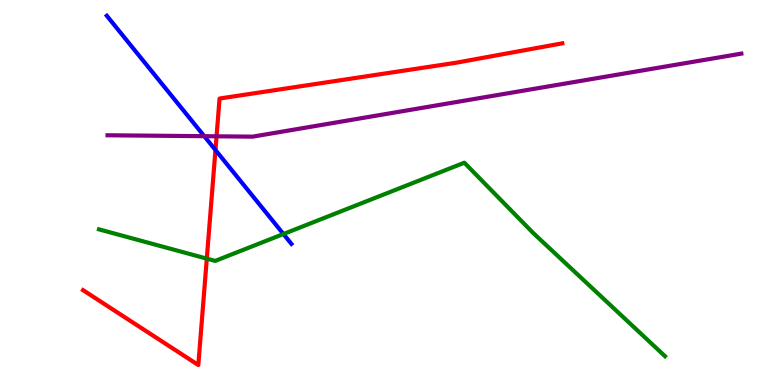[{'lines': ['blue', 'red'], 'intersections': [{'x': 2.78, 'y': 6.1}]}, {'lines': ['green', 'red'], 'intersections': [{'x': 2.67, 'y': 3.28}]}, {'lines': ['purple', 'red'], 'intersections': [{'x': 2.79, 'y': 6.46}]}, {'lines': ['blue', 'green'], 'intersections': [{'x': 3.66, 'y': 3.92}]}, {'lines': ['blue', 'purple'], 'intersections': [{'x': 2.64, 'y': 6.46}]}, {'lines': ['green', 'purple'], 'intersections': []}]